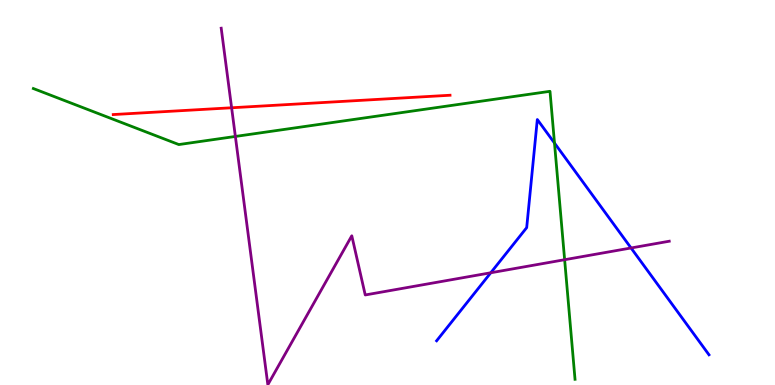[{'lines': ['blue', 'red'], 'intersections': []}, {'lines': ['green', 'red'], 'intersections': []}, {'lines': ['purple', 'red'], 'intersections': [{'x': 2.99, 'y': 7.2}]}, {'lines': ['blue', 'green'], 'intersections': [{'x': 7.15, 'y': 6.28}]}, {'lines': ['blue', 'purple'], 'intersections': [{'x': 6.33, 'y': 2.92}, {'x': 8.14, 'y': 3.56}]}, {'lines': ['green', 'purple'], 'intersections': [{'x': 3.04, 'y': 6.46}, {'x': 7.29, 'y': 3.25}]}]